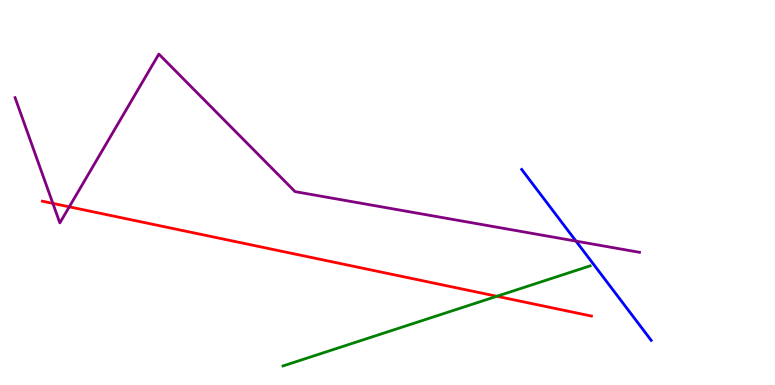[{'lines': ['blue', 'red'], 'intersections': []}, {'lines': ['green', 'red'], 'intersections': [{'x': 6.41, 'y': 2.3}]}, {'lines': ['purple', 'red'], 'intersections': [{'x': 0.682, 'y': 4.72}, {'x': 0.894, 'y': 4.63}]}, {'lines': ['blue', 'green'], 'intersections': []}, {'lines': ['blue', 'purple'], 'intersections': [{'x': 7.43, 'y': 3.74}]}, {'lines': ['green', 'purple'], 'intersections': []}]